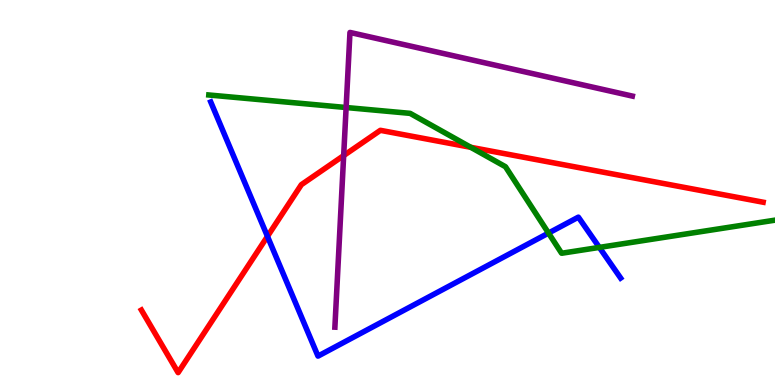[{'lines': ['blue', 'red'], 'intersections': [{'x': 3.45, 'y': 3.86}]}, {'lines': ['green', 'red'], 'intersections': [{'x': 6.07, 'y': 6.17}]}, {'lines': ['purple', 'red'], 'intersections': [{'x': 4.43, 'y': 5.96}]}, {'lines': ['blue', 'green'], 'intersections': [{'x': 7.08, 'y': 3.95}, {'x': 7.73, 'y': 3.57}]}, {'lines': ['blue', 'purple'], 'intersections': []}, {'lines': ['green', 'purple'], 'intersections': [{'x': 4.47, 'y': 7.21}]}]